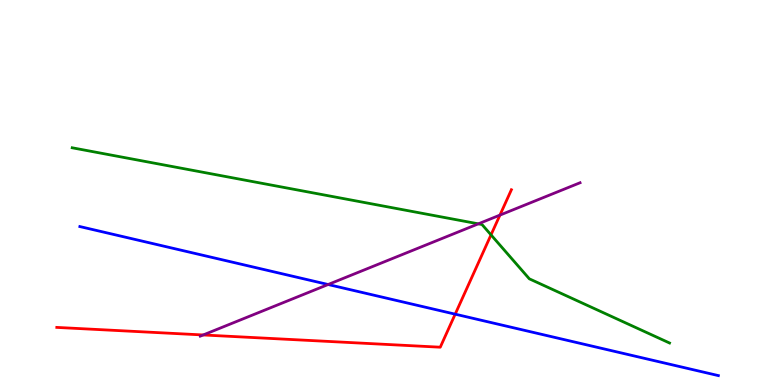[{'lines': ['blue', 'red'], 'intersections': [{'x': 5.87, 'y': 1.84}]}, {'lines': ['green', 'red'], 'intersections': [{'x': 6.34, 'y': 3.9}]}, {'lines': ['purple', 'red'], 'intersections': [{'x': 2.62, 'y': 1.3}, {'x': 6.45, 'y': 4.41}]}, {'lines': ['blue', 'green'], 'intersections': []}, {'lines': ['blue', 'purple'], 'intersections': [{'x': 4.23, 'y': 2.61}]}, {'lines': ['green', 'purple'], 'intersections': [{'x': 6.17, 'y': 4.19}]}]